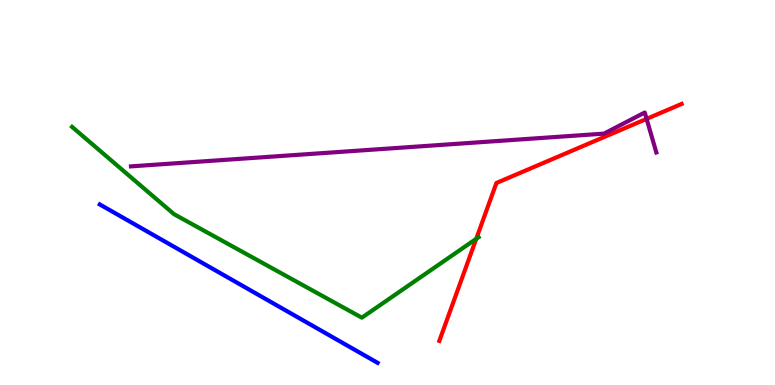[{'lines': ['blue', 'red'], 'intersections': []}, {'lines': ['green', 'red'], 'intersections': [{'x': 6.14, 'y': 3.8}]}, {'lines': ['purple', 'red'], 'intersections': [{'x': 8.34, 'y': 6.91}]}, {'lines': ['blue', 'green'], 'intersections': []}, {'lines': ['blue', 'purple'], 'intersections': []}, {'lines': ['green', 'purple'], 'intersections': []}]